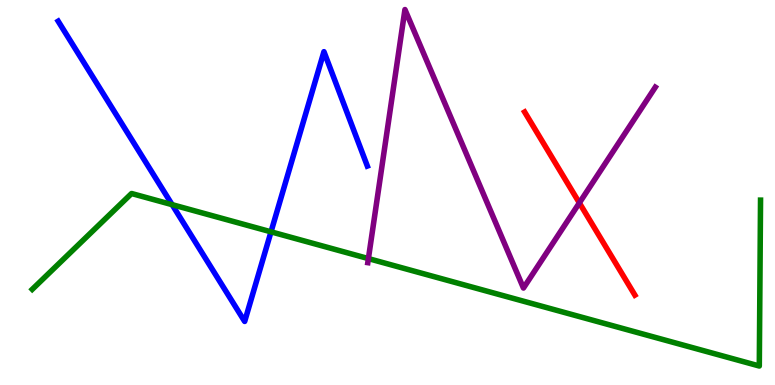[{'lines': ['blue', 'red'], 'intersections': []}, {'lines': ['green', 'red'], 'intersections': []}, {'lines': ['purple', 'red'], 'intersections': [{'x': 7.48, 'y': 4.73}]}, {'lines': ['blue', 'green'], 'intersections': [{'x': 2.22, 'y': 4.68}, {'x': 3.5, 'y': 3.98}]}, {'lines': ['blue', 'purple'], 'intersections': []}, {'lines': ['green', 'purple'], 'intersections': [{'x': 4.75, 'y': 3.28}]}]